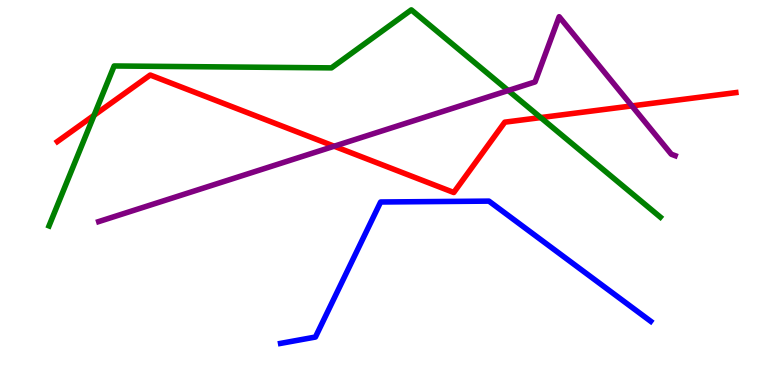[{'lines': ['blue', 'red'], 'intersections': []}, {'lines': ['green', 'red'], 'intersections': [{'x': 1.21, 'y': 7.01}, {'x': 6.98, 'y': 6.95}]}, {'lines': ['purple', 'red'], 'intersections': [{'x': 4.31, 'y': 6.2}, {'x': 8.15, 'y': 7.25}]}, {'lines': ['blue', 'green'], 'intersections': []}, {'lines': ['blue', 'purple'], 'intersections': []}, {'lines': ['green', 'purple'], 'intersections': [{'x': 6.56, 'y': 7.65}]}]